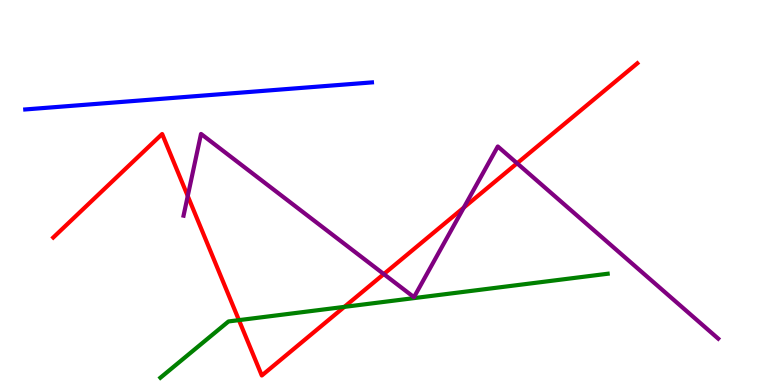[{'lines': ['blue', 'red'], 'intersections': []}, {'lines': ['green', 'red'], 'intersections': [{'x': 3.08, 'y': 1.68}, {'x': 4.44, 'y': 2.03}]}, {'lines': ['purple', 'red'], 'intersections': [{'x': 2.42, 'y': 4.91}, {'x': 4.95, 'y': 2.88}, {'x': 5.98, 'y': 4.61}, {'x': 6.67, 'y': 5.76}]}, {'lines': ['blue', 'green'], 'intersections': []}, {'lines': ['blue', 'purple'], 'intersections': []}, {'lines': ['green', 'purple'], 'intersections': []}]